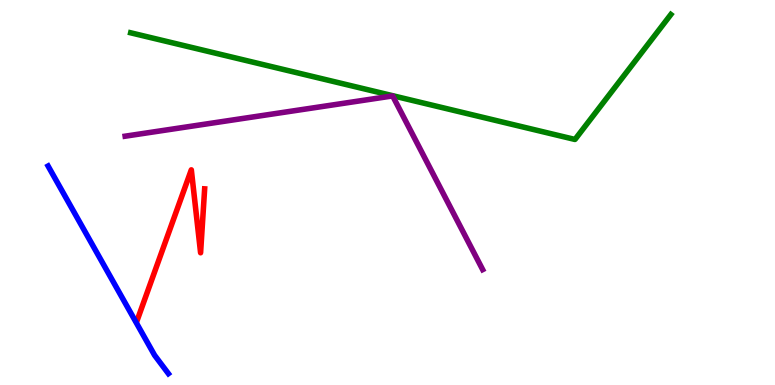[{'lines': ['blue', 'red'], 'intersections': []}, {'lines': ['green', 'red'], 'intersections': []}, {'lines': ['purple', 'red'], 'intersections': []}, {'lines': ['blue', 'green'], 'intersections': []}, {'lines': ['blue', 'purple'], 'intersections': []}, {'lines': ['green', 'purple'], 'intersections': []}]